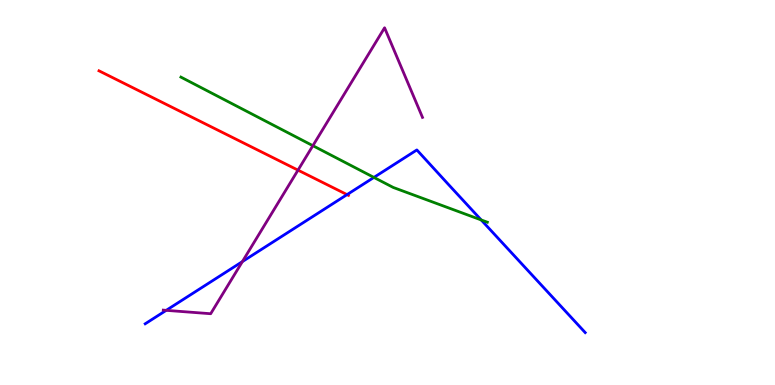[{'lines': ['blue', 'red'], 'intersections': [{'x': 4.48, 'y': 4.95}]}, {'lines': ['green', 'red'], 'intersections': []}, {'lines': ['purple', 'red'], 'intersections': [{'x': 3.85, 'y': 5.58}]}, {'lines': ['blue', 'green'], 'intersections': [{'x': 4.82, 'y': 5.39}, {'x': 6.21, 'y': 4.29}]}, {'lines': ['blue', 'purple'], 'intersections': [{'x': 2.14, 'y': 1.94}, {'x': 3.13, 'y': 3.21}]}, {'lines': ['green', 'purple'], 'intersections': [{'x': 4.04, 'y': 6.22}]}]